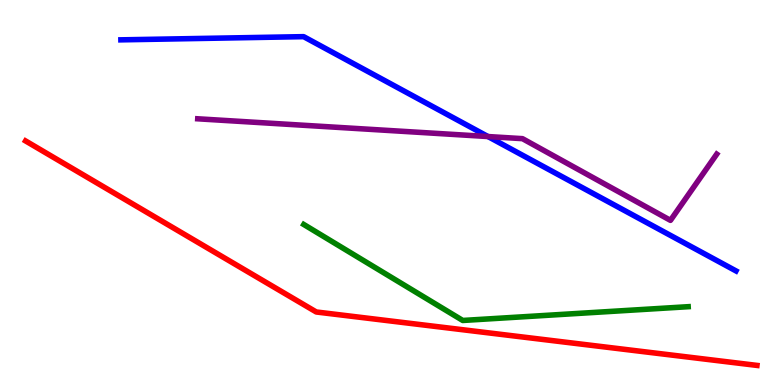[{'lines': ['blue', 'red'], 'intersections': []}, {'lines': ['green', 'red'], 'intersections': []}, {'lines': ['purple', 'red'], 'intersections': []}, {'lines': ['blue', 'green'], 'intersections': []}, {'lines': ['blue', 'purple'], 'intersections': [{'x': 6.3, 'y': 6.45}]}, {'lines': ['green', 'purple'], 'intersections': []}]